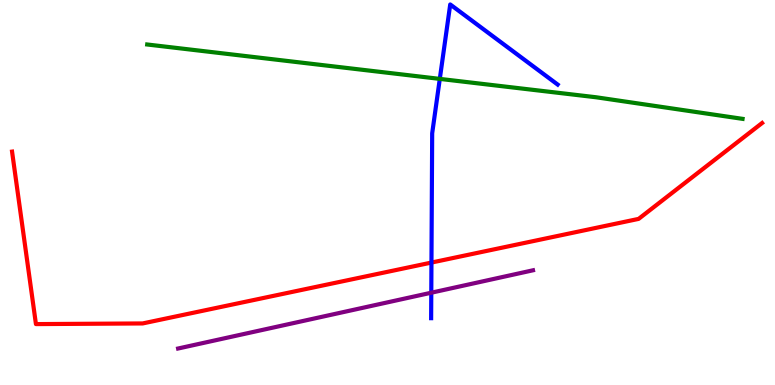[{'lines': ['blue', 'red'], 'intersections': [{'x': 5.57, 'y': 3.18}]}, {'lines': ['green', 'red'], 'intersections': []}, {'lines': ['purple', 'red'], 'intersections': []}, {'lines': ['blue', 'green'], 'intersections': [{'x': 5.67, 'y': 7.95}]}, {'lines': ['blue', 'purple'], 'intersections': [{'x': 5.56, 'y': 2.4}]}, {'lines': ['green', 'purple'], 'intersections': []}]